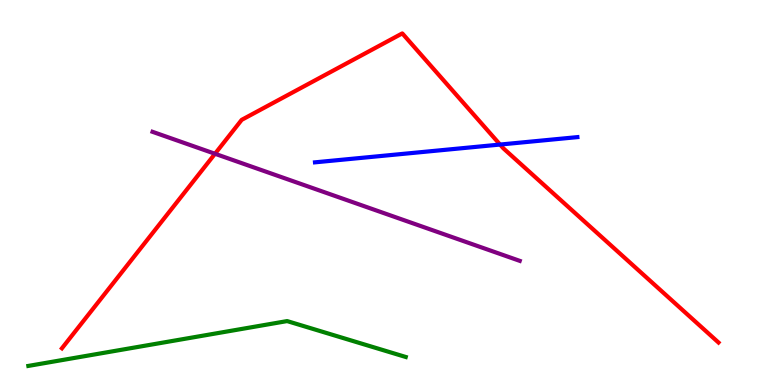[{'lines': ['blue', 'red'], 'intersections': [{'x': 6.45, 'y': 6.25}]}, {'lines': ['green', 'red'], 'intersections': []}, {'lines': ['purple', 'red'], 'intersections': [{'x': 2.77, 'y': 6.01}]}, {'lines': ['blue', 'green'], 'intersections': []}, {'lines': ['blue', 'purple'], 'intersections': []}, {'lines': ['green', 'purple'], 'intersections': []}]